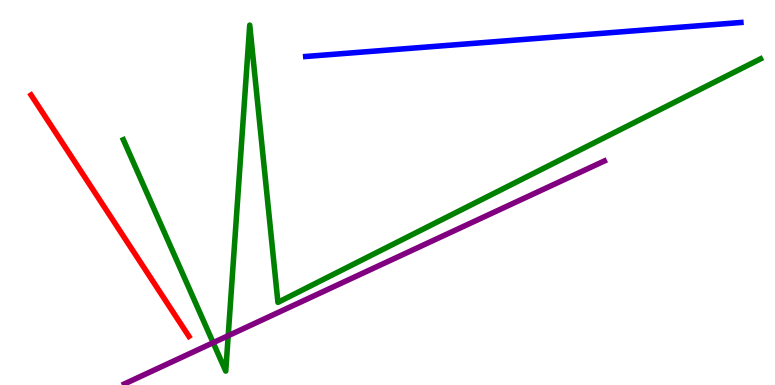[{'lines': ['blue', 'red'], 'intersections': []}, {'lines': ['green', 'red'], 'intersections': []}, {'lines': ['purple', 'red'], 'intersections': []}, {'lines': ['blue', 'green'], 'intersections': []}, {'lines': ['blue', 'purple'], 'intersections': []}, {'lines': ['green', 'purple'], 'intersections': [{'x': 2.75, 'y': 1.1}, {'x': 2.94, 'y': 1.28}]}]